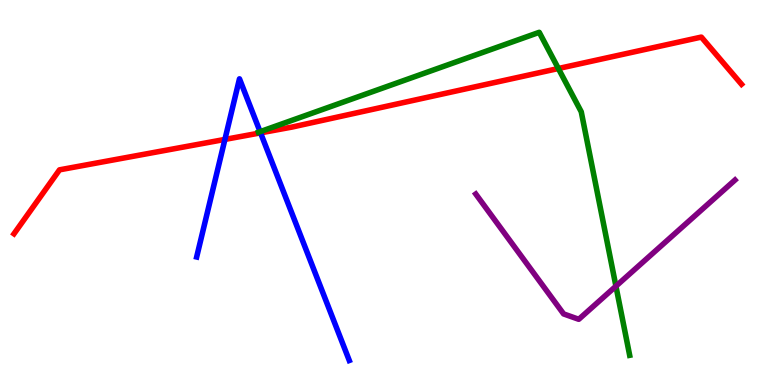[{'lines': ['blue', 'red'], 'intersections': [{'x': 2.9, 'y': 6.38}, {'x': 3.36, 'y': 6.55}]}, {'lines': ['green', 'red'], 'intersections': [{'x': 7.2, 'y': 8.22}]}, {'lines': ['purple', 'red'], 'intersections': []}, {'lines': ['blue', 'green'], 'intersections': [{'x': 3.36, 'y': 6.58}]}, {'lines': ['blue', 'purple'], 'intersections': []}, {'lines': ['green', 'purple'], 'intersections': [{'x': 7.95, 'y': 2.57}]}]